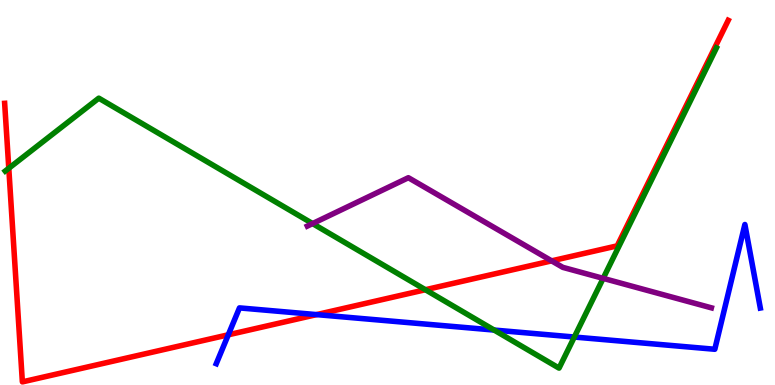[{'lines': ['blue', 'red'], 'intersections': [{'x': 2.95, 'y': 1.3}, {'x': 4.09, 'y': 1.83}]}, {'lines': ['green', 'red'], 'intersections': [{'x': 0.113, 'y': 5.63}, {'x': 5.49, 'y': 2.47}]}, {'lines': ['purple', 'red'], 'intersections': [{'x': 7.12, 'y': 3.22}]}, {'lines': ['blue', 'green'], 'intersections': [{'x': 6.38, 'y': 1.43}, {'x': 7.41, 'y': 1.25}]}, {'lines': ['blue', 'purple'], 'intersections': []}, {'lines': ['green', 'purple'], 'intersections': [{'x': 4.03, 'y': 4.19}, {'x': 7.78, 'y': 2.77}]}]